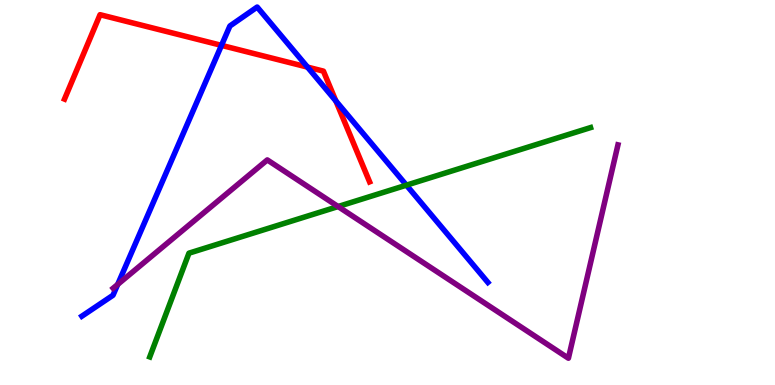[{'lines': ['blue', 'red'], 'intersections': [{'x': 2.86, 'y': 8.82}, {'x': 3.97, 'y': 8.26}, {'x': 4.33, 'y': 7.38}]}, {'lines': ['green', 'red'], 'intersections': []}, {'lines': ['purple', 'red'], 'intersections': []}, {'lines': ['blue', 'green'], 'intersections': [{'x': 5.24, 'y': 5.19}]}, {'lines': ['blue', 'purple'], 'intersections': [{'x': 1.52, 'y': 2.61}]}, {'lines': ['green', 'purple'], 'intersections': [{'x': 4.36, 'y': 4.64}]}]